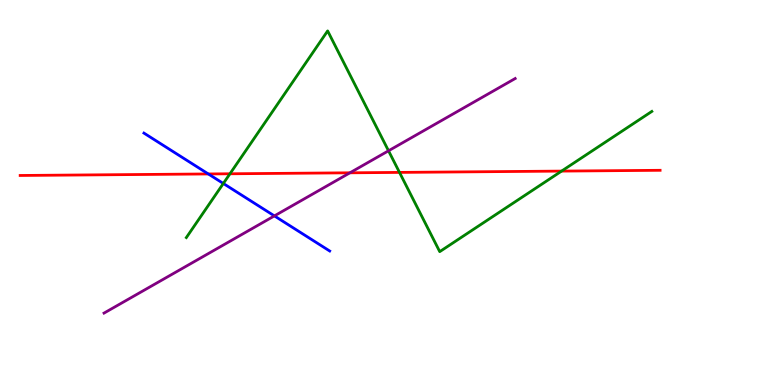[{'lines': ['blue', 'red'], 'intersections': [{'x': 2.69, 'y': 5.48}]}, {'lines': ['green', 'red'], 'intersections': [{'x': 2.97, 'y': 5.49}, {'x': 5.15, 'y': 5.52}, {'x': 7.25, 'y': 5.56}]}, {'lines': ['purple', 'red'], 'intersections': [{'x': 4.52, 'y': 5.51}]}, {'lines': ['blue', 'green'], 'intersections': [{'x': 2.88, 'y': 5.23}]}, {'lines': ['blue', 'purple'], 'intersections': [{'x': 3.54, 'y': 4.39}]}, {'lines': ['green', 'purple'], 'intersections': [{'x': 5.01, 'y': 6.08}]}]